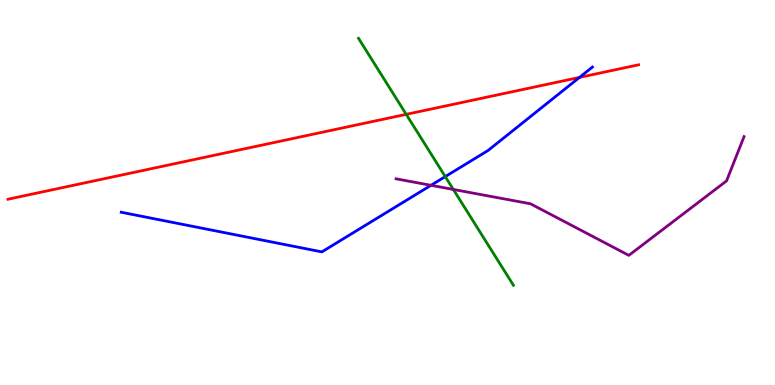[{'lines': ['blue', 'red'], 'intersections': [{'x': 7.48, 'y': 7.99}]}, {'lines': ['green', 'red'], 'intersections': [{'x': 5.24, 'y': 7.03}]}, {'lines': ['purple', 'red'], 'intersections': []}, {'lines': ['blue', 'green'], 'intersections': [{'x': 5.75, 'y': 5.41}]}, {'lines': ['blue', 'purple'], 'intersections': [{'x': 5.56, 'y': 5.19}]}, {'lines': ['green', 'purple'], 'intersections': [{'x': 5.85, 'y': 5.08}]}]